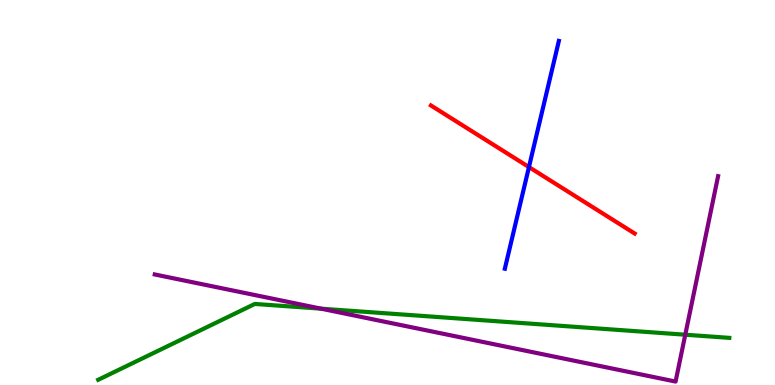[{'lines': ['blue', 'red'], 'intersections': [{'x': 6.83, 'y': 5.66}]}, {'lines': ['green', 'red'], 'intersections': []}, {'lines': ['purple', 'red'], 'intersections': []}, {'lines': ['blue', 'green'], 'intersections': []}, {'lines': ['blue', 'purple'], 'intersections': []}, {'lines': ['green', 'purple'], 'intersections': [{'x': 4.14, 'y': 1.98}, {'x': 8.84, 'y': 1.31}]}]